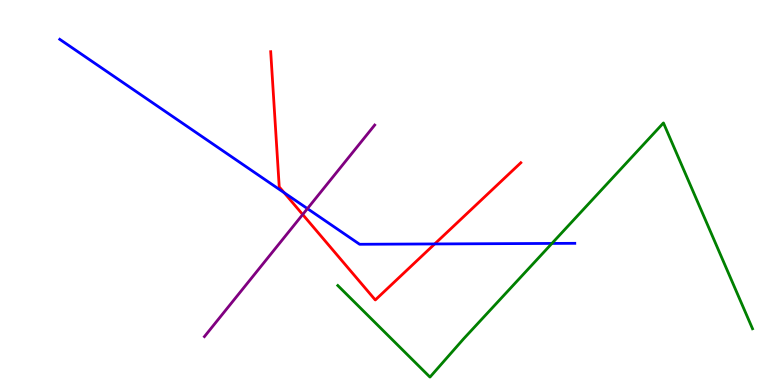[{'lines': ['blue', 'red'], 'intersections': [{'x': 3.67, 'y': 5.0}, {'x': 5.61, 'y': 3.66}]}, {'lines': ['green', 'red'], 'intersections': []}, {'lines': ['purple', 'red'], 'intersections': [{'x': 3.91, 'y': 4.43}]}, {'lines': ['blue', 'green'], 'intersections': [{'x': 7.12, 'y': 3.68}]}, {'lines': ['blue', 'purple'], 'intersections': [{'x': 3.97, 'y': 4.58}]}, {'lines': ['green', 'purple'], 'intersections': []}]